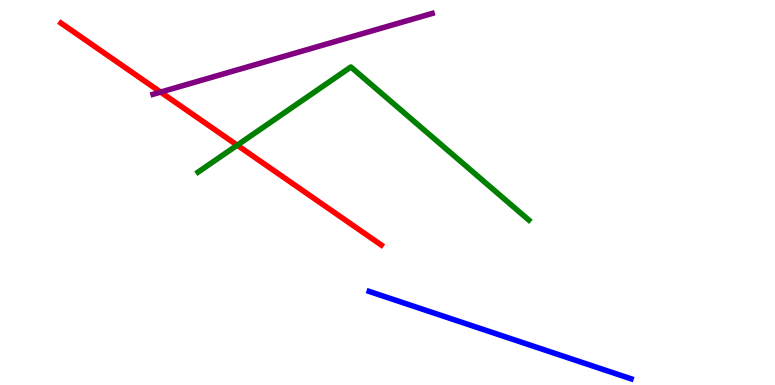[{'lines': ['blue', 'red'], 'intersections': []}, {'lines': ['green', 'red'], 'intersections': [{'x': 3.06, 'y': 6.23}]}, {'lines': ['purple', 'red'], 'intersections': [{'x': 2.07, 'y': 7.61}]}, {'lines': ['blue', 'green'], 'intersections': []}, {'lines': ['blue', 'purple'], 'intersections': []}, {'lines': ['green', 'purple'], 'intersections': []}]